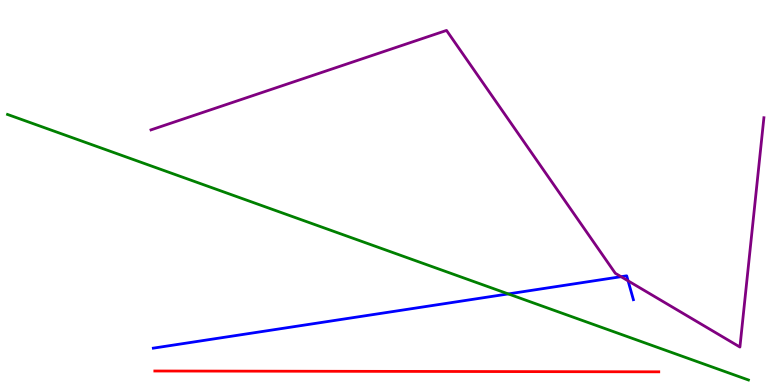[{'lines': ['blue', 'red'], 'intersections': []}, {'lines': ['green', 'red'], 'intersections': []}, {'lines': ['purple', 'red'], 'intersections': []}, {'lines': ['blue', 'green'], 'intersections': [{'x': 6.56, 'y': 2.37}]}, {'lines': ['blue', 'purple'], 'intersections': [{'x': 8.01, 'y': 2.81}, {'x': 8.1, 'y': 2.71}]}, {'lines': ['green', 'purple'], 'intersections': []}]